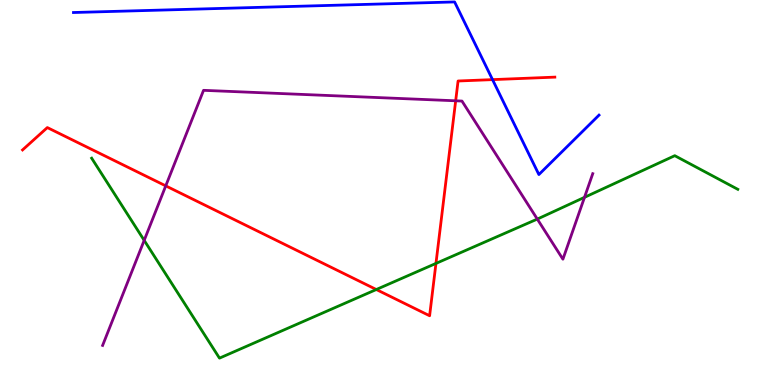[{'lines': ['blue', 'red'], 'intersections': [{'x': 6.36, 'y': 7.93}]}, {'lines': ['green', 'red'], 'intersections': [{'x': 4.86, 'y': 2.48}, {'x': 5.63, 'y': 3.16}]}, {'lines': ['purple', 'red'], 'intersections': [{'x': 2.14, 'y': 5.17}, {'x': 5.88, 'y': 7.38}]}, {'lines': ['blue', 'green'], 'intersections': []}, {'lines': ['blue', 'purple'], 'intersections': []}, {'lines': ['green', 'purple'], 'intersections': [{'x': 1.86, 'y': 3.76}, {'x': 6.93, 'y': 4.31}, {'x': 7.54, 'y': 4.87}]}]